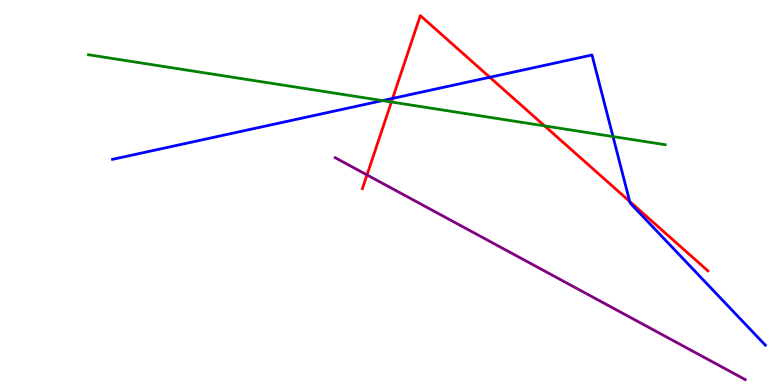[{'lines': ['blue', 'red'], 'intersections': [{'x': 5.07, 'y': 7.44}, {'x': 6.32, 'y': 7.99}, {'x': 8.13, 'y': 4.77}]}, {'lines': ['green', 'red'], 'intersections': [{'x': 5.05, 'y': 7.35}, {'x': 7.03, 'y': 6.73}]}, {'lines': ['purple', 'red'], 'intersections': [{'x': 4.74, 'y': 5.46}]}, {'lines': ['blue', 'green'], 'intersections': [{'x': 4.94, 'y': 7.39}, {'x': 7.91, 'y': 6.45}]}, {'lines': ['blue', 'purple'], 'intersections': []}, {'lines': ['green', 'purple'], 'intersections': []}]